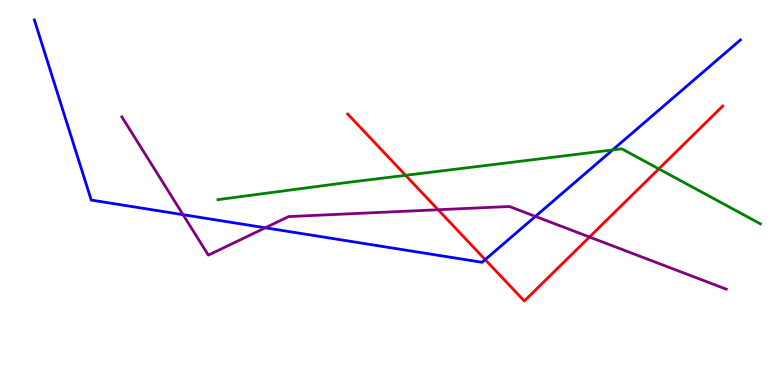[{'lines': ['blue', 'red'], 'intersections': [{'x': 6.26, 'y': 3.26}]}, {'lines': ['green', 'red'], 'intersections': [{'x': 5.23, 'y': 5.45}, {'x': 8.5, 'y': 5.61}]}, {'lines': ['purple', 'red'], 'intersections': [{'x': 5.65, 'y': 4.55}, {'x': 7.61, 'y': 3.84}]}, {'lines': ['blue', 'green'], 'intersections': [{'x': 7.9, 'y': 6.11}]}, {'lines': ['blue', 'purple'], 'intersections': [{'x': 2.36, 'y': 4.42}, {'x': 3.42, 'y': 4.08}, {'x': 6.91, 'y': 4.38}]}, {'lines': ['green', 'purple'], 'intersections': []}]